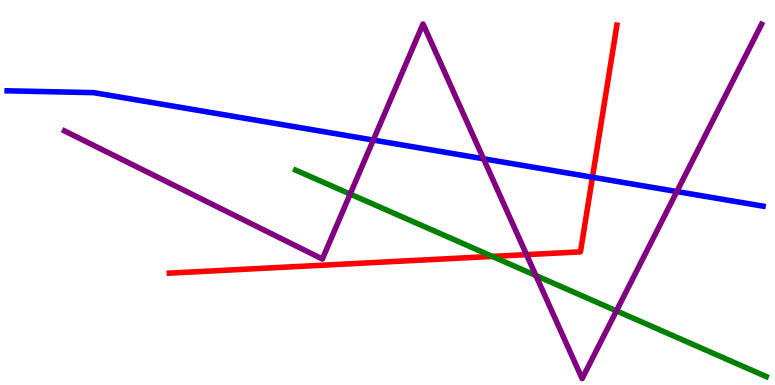[{'lines': ['blue', 'red'], 'intersections': [{'x': 7.64, 'y': 5.4}]}, {'lines': ['green', 'red'], 'intersections': [{'x': 6.35, 'y': 3.34}]}, {'lines': ['purple', 'red'], 'intersections': [{'x': 6.79, 'y': 3.39}]}, {'lines': ['blue', 'green'], 'intersections': []}, {'lines': ['blue', 'purple'], 'intersections': [{'x': 4.82, 'y': 6.36}, {'x': 6.24, 'y': 5.88}, {'x': 8.73, 'y': 5.02}]}, {'lines': ['green', 'purple'], 'intersections': [{'x': 4.52, 'y': 4.96}, {'x': 6.91, 'y': 2.84}, {'x': 7.95, 'y': 1.93}]}]